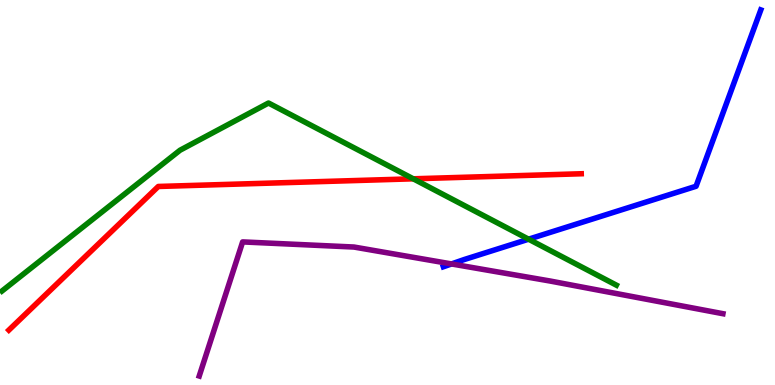[{'lines': ['blue', 'red'], 'intersections': []}, {'lines': ['green', 'red'], 'intersections': [{'x': 5.33, 'y': 5.36}]}, {'lines': ['purple', 'red'], 'intersections': []}, {'lines': ['blue', 'green'], 'intersections': [{'x': 6.82, 'y': 3.79}]}, {'lines': ['blue', 'purple'], 'intersections': [{'x': 5.83, 'y': 3.14}]}, {'lines': ['green', 'purple'], 'intersections': []}]